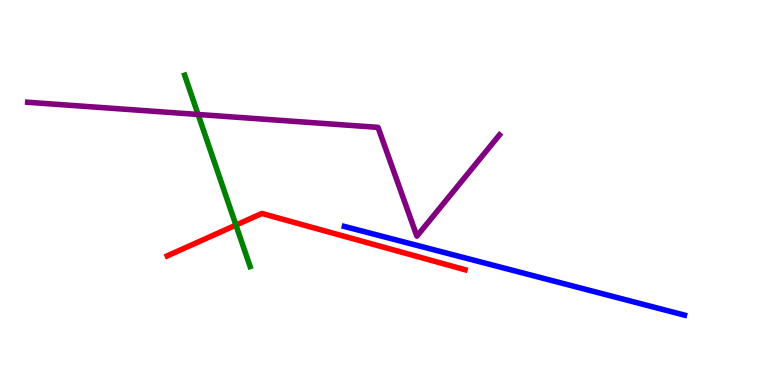[{'lines': ['blue', 'red'], 'intersections': []}, {'lines': ['green', 'red'], 'intersections': [{'x': 3.04, 'y': 4.15}]}, {'lines': ['purple', 'red'], 'intersections': []}, {'lines': ['blue', 'green'], 'intersections': []}, {'lines': ['blue', 'purple'], 'intersections': []}, {'lines': ['green', 'purple'], 'intersections': [{'x': 2.56, 'y': 7.03}]}]